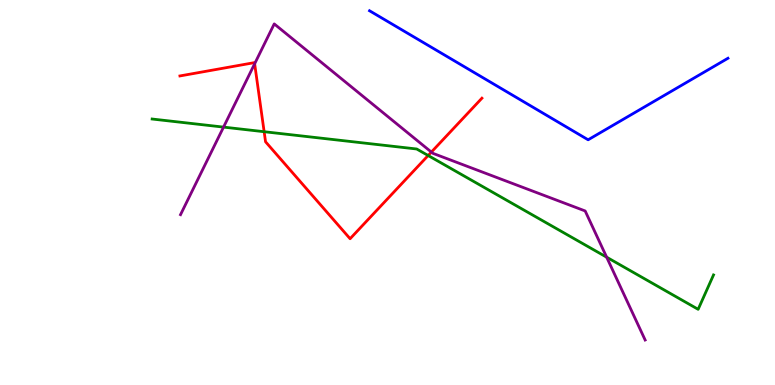[{'lines': ['blue', 'red'], 'intersections': []}, {'lines': ['green', 'red'], 'intersections': [{'x': 3.41, 'y': 6.58}, {'x': 5.52, 'y': 5.96}]}, {'lines': ['purple', 'red'], 'intersections': [{'x': 3.29, 'y': 8.34}, {'x': 5.57, 'y': 6.05}]}, {'lines': ['blue', 'green'], 'intersections': []}, {'lines': ['blue', 'purple'], 'intersections': []}, {'lines': ['green', 'purple'], 'intersections': [{'x': 2.88, 'y': 6.7}, {'x': 7.83, 'y': 3.32}]}]